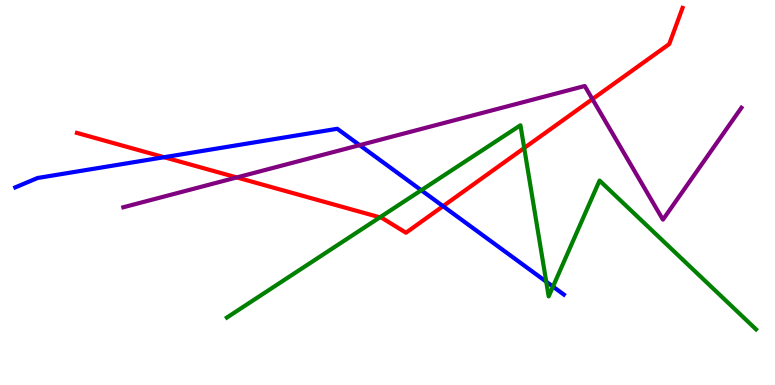[{'lines': ['blue', 'red'], 'intersections': [{'x': 2.12, 'y': 5.92}, {'x': 5.72, 'y': 4.64}]}, {'lines': ['green', 'red'], 'intersections': [{'x': 4.9, 'y': 4.36}, {'x': 6.76, 'y': 6.16}]}, {'lines': ['purple', 'red'], 'intersections': [{'x': 3.05, 'y': 5.39}, {'x': 7.64, 'y': 7.43}]}, {'lines': ['blue', 'green'], 'intersections': [{'x': 5.44, 'y': 5.06}, {'x': 7.05, 'y': 2.68}, {'x': 7.14, 'y': 2.56}]}, {'lines': ['blue', 'purple'], 'intersections': [{'x': 4.64, 'y': 6.23}]}, {'lines': ['green', 'purple'], 'intersections': []}]